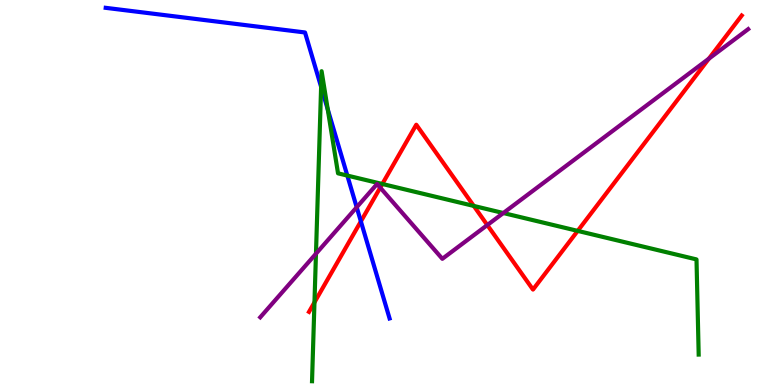[{'lines': ['blue', 'red'], 'intersections': [{'x': 4.66, 'y': 4.25}]}, {'lines': ['green', 'red'], 'intersections': [{'x': 4.06, 'y': 2.15}, {'x': 4.93, 'y': 5.22}, {'x': 6.11, 'y': 4.65}, {'x': 7.45, 'y': 4.0}]}, {'lines': ['purple', 'red'], 'intersections': [{'x': 4.91, 'y': 5.13}, {'x': 6.29, 'y': 4.15}, {'x': 9.15, 'y': 8.48}]}, {'lines': ['blue', 'green'], 'intersections': [{'x': 4.14, 'y': 7.74}, {'x': 4.23, 'y': 7.16}, {'x': 4.48, 'y': 5.44}]}, {'lines': ['blue', 'purple'], 'intersections': [{'x': 4.6, 'y': 4.62}]}, {'lines': ['green', 'purple'], 'intersections': [{'x': 4.08, 'y': 3.41}, {'x': 6.49, 'y': 4.47}]}]